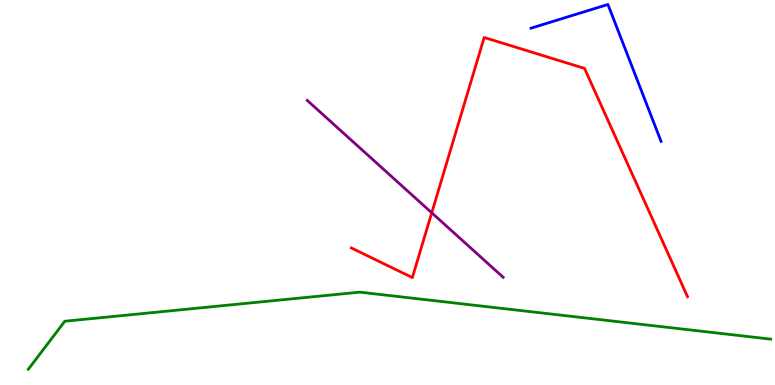[{'lines': ['blue', 'red'], 'intersections': []}, {'lines': ['green', 'red'], 'intersections': []}, {'lines': ['purple', 'red'], 'intersections': [{'x': 5.57, 'y': 4.47}]}, {'lines': ['blue', 'green'], 'intersections': []}, {'lines': ['blue', 'purple'], 'intersections': []}, {'lines': ['green', 'purple'], 'intersections': []}]